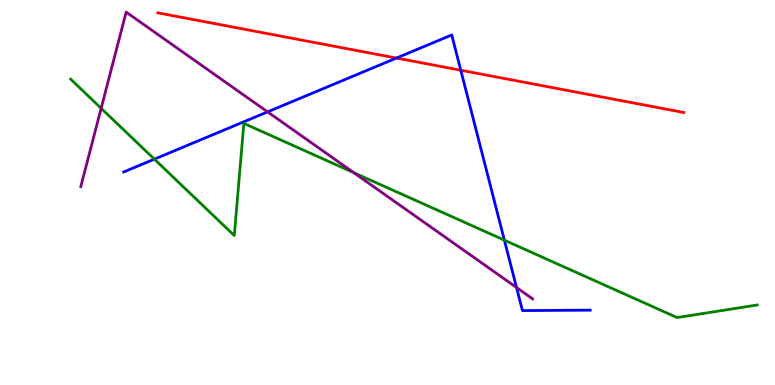[{'lines': ['blue', 'red'], 'intersections': [{'x': 5.12, 'y': 8.49}, {'x': 5.95, 'y': 8.18}]}, {'lines': ['green', 'red'], 'intersections': []}, {'lines': ['purple', 'red'], 'intersections': []}, {'lines': ['blue', 'green'], 'intersections': [{'x': 1.99, 'y': 5.87}, {'x': 6.51, 'y': 3.76}]}, {'lines': ['blue', 'purple'], 'intersections': [{'x': 3.45, 'y': 7.09}, {'x': 6.66, 'y': 2.53}]}, {'lines': ['green', 'purple'], 'intersections': [{'x': 1.31, 'y': 7.19}, {'x': 4.56, 'y': 5.52}]}]